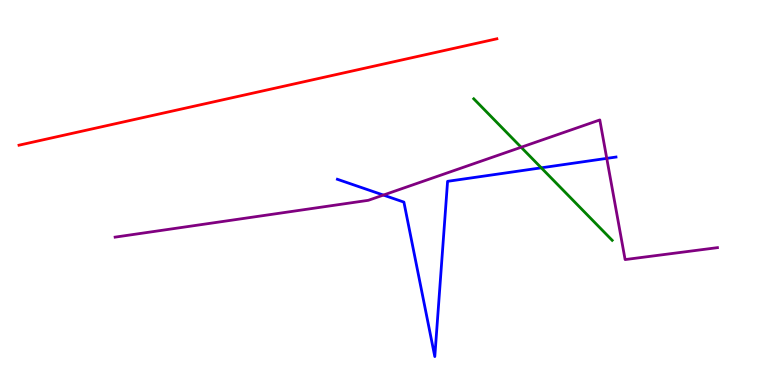[{'lines': ['blue', 'red'], 'intersections': []}, {'lines': ['green', 'red'], 'intersections': []}, {'lines': ['purple', 'red'], 'intersections': []}, {'lines': ['blue', 'green'], 'intersections': [{'x': 6.98, 'y': 5.64}]}, {'lines': ['blue', 'purple'], 'intersections': [{'x': 4.95, 'y': 4.93}, {'x': 7.83, 'y': 5.89}]}, {'lines': ['green', 'purple'], 'intersections': [{'x': 6.72, 'y': 6.18}]}]